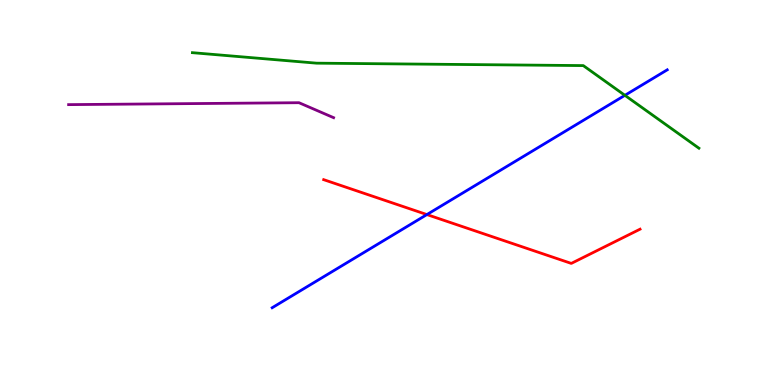[{'lines': ['blue', 'red'], 'intersections': [{'x': 5.51, 'y': 4.43}]}, {'lines': ['green', 'red'], 'intersections': []}, {'lines': ['purple', 'red'], 'intersections': []}, {'lines': ['blue', 'green'], 'intersections': [{'x': 8.06, 'y': 7.52}]}, {'lines': ['blue', 'purple'], 'intersections': []}, {'lines': ['green', 'purple'], 'intersections': []}]